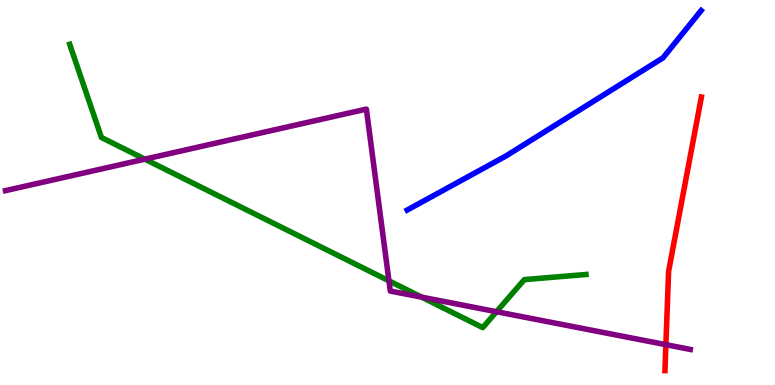[{'lines': ['blue', 'red'], 'intersections': []}, {'lines': ['green', 'red'], 'intersections': []}, {'lines': ['purple', 'red'], 'intersections': [{'x': 8.59, 'y': 1.05}]}, {'lines': ['blue', 'green'], 'intersections': []}, {'lines': ['blue', 'purple'], 'intersections': []}, {'lines': ['green', 'purple'], 'intersections': [{'x': 1.87, 'y': 5.87}, {'x': 5.02, 'y': 2.71}, {'x': 5.44, 'y': 2.28}, {'x': 6.41, 'y': 1.9}]}]